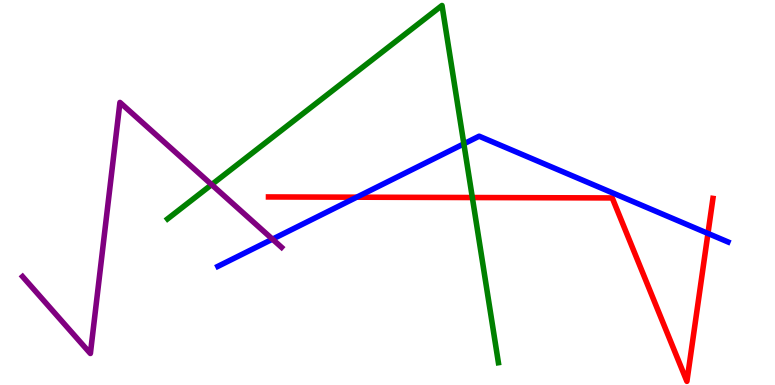[{'lines': ['blue', 'red'], 'intersections': [{'x': 4.6, 'y': 4.88}, {'x': 9.13, 'y': 3.94}]}, {'lines': ['green', 'red'], 'intersections': [{'x': 6.09, 'y': 4.87}]}, {'lines': ['purple', 'red'], 'intersections': []}, {'lines': ['blue', 'green'], 'intersections': [{'x': 5.99, 'y': 6.26}]}, {'lines': ['blue', 'purple'], 'intersections': [{'x': 3.52, 'y': 3.79}]}, {'lines': ['green', 'purple'], 'intersections': [{'x': 2.73, 'y': 5.2}]}]